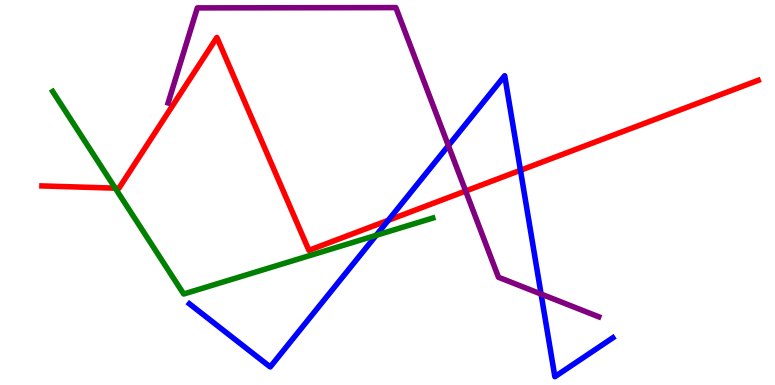[{'lines': ['blue', 'red'], 'intersections': [{'x': 5.01, 'y': 4.28}, {'x': 6.72, 'y': 5.58}]}, {'lines': ['green', 'red'], 'intersections': [{'x': 1.49, 'y': 5.11}]}, {'lines': ['purple', 'red'], 'intersections': [{'x': 6.01, 'y': 5.04}]}, {'lines': ['blue', 'green'], 'intersections': [{'x': 4.85, 'y': 3.89}]}, {'lines': ['blue', 'purple'], 'intersections': [{'x': 5.79, 'y': 6.22}, {'x': 6.98, 'y': 2.36}]}, {'lines': ['green', 'purple'], 'intersections': []}]